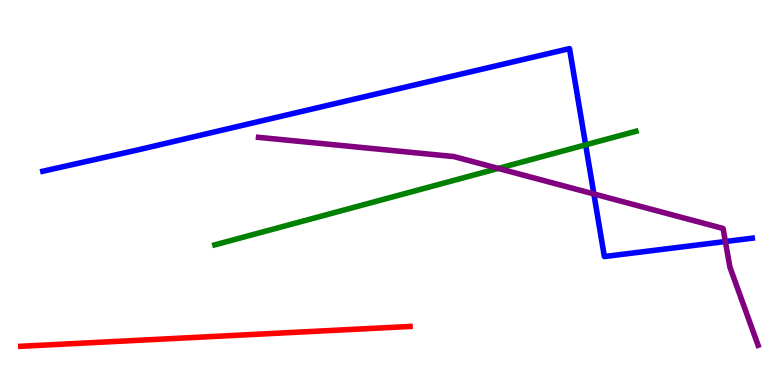[{'lines': ['blue', 'red'], 'intersections': []}, {'lines': ['green', 'red'], 'intersections': []}, {'lines': ['purple', 'red'], 'intersections': []}, {'lines': ['blue', 'green'], 'intersections': [{'x': 7.56, 'y': 6.24}]}, {'lines': ['blue', 'purple'], 'intersections': [{'x': 7.66, 'y': 4.96}, {'x': 9.36, 'y': 3.73}]}, {'lines': ['green', 'purple'], 'intersections': [{'x': 6.43, 'y': 5.63}]}]